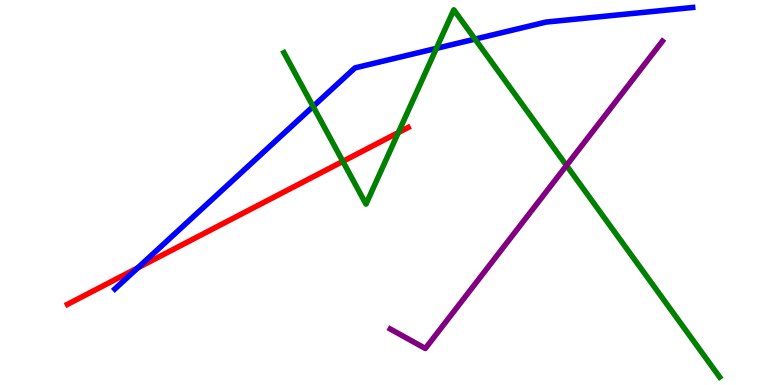[{'lines': ['blue', 'red'], 'intersections': [{'x': 1.78, 'y': 3.04}]}, {'lines': ['green', 'red'], 'intersections': [{'x': 4.42, 'y': 5.81}, {'x': 5.14, 'y': 6.56}]}, {'lines': ['purple', 'red'], 'intersections': []}, {'lines': ['blue', 'green'], 'intersections': [{'x': 4.04, 'y': 7.24}, {'x': 5.63, 'y': 8.74}, {'x': 6.13, 'y': 8.98}]}, {'lines': ['blue', 'purple'], 'intersections': []}, {'lines': ['green', 'purple'], 'intersections': [{'x': 7.31, 'y': 5.7}]}]